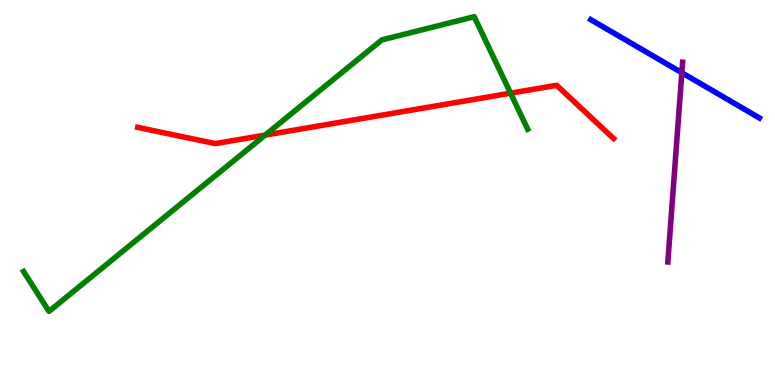[{'lines': ['blue', 'red'], 'intersections': []}, {'lines': ['green', 'red'], 'intersections': [{'x': 3.42, 'y': 6.49}, {'x': 6.59, 'y': 7.58}]}, {'lines': ['purple', 'red'], 'intersections': []}, {'lines': ['blue', 'green'], 'intersections': []}, {'lines': ['blue', 'purple'], 'intersections': [{'x': 8.8, 'y': 8.11}]}, {'lines': ['green', 'purple'], 'intersections': []}]